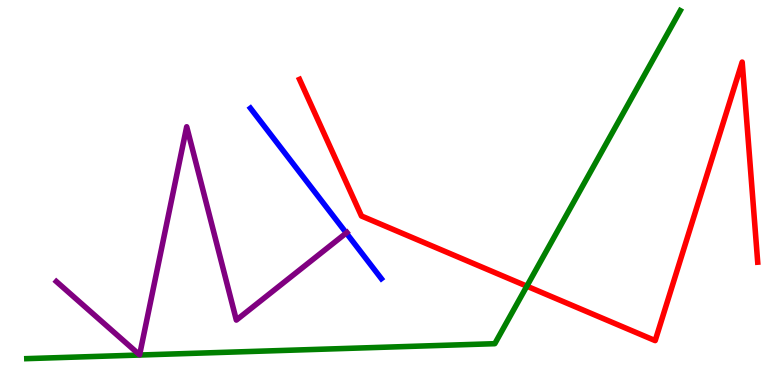[{'lines': ['blue', 'red'], 'intersections': []}, {'lines': ['green', 'red'], 'intersections': [{'x': 6.8, 'y': 2.57}]}, {'lines': ['purple', 'red'], 'intersections': []}, {'lines': ['blue', 'green'], 'intersections': []}, {'lines': ['blue', 'purple'], 'intersections': [{'x': 4.47, 'y': 3.95}]}, {'lines': ['green', 'purple'], 'intersections': []}]